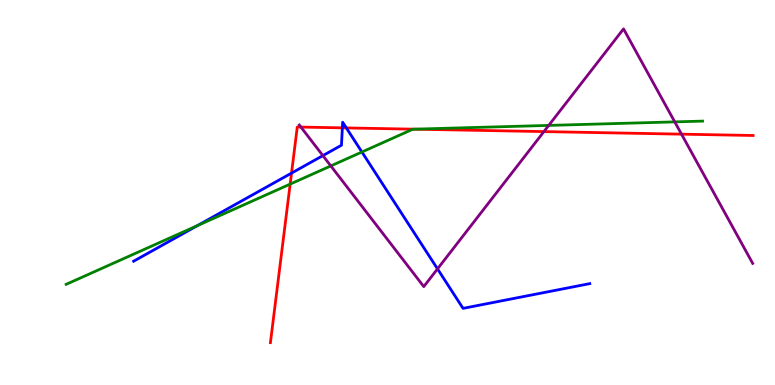[{'lines': ['blue', 'red'], 'intersections': [{'x': 3.76, 'y': 5.5}, {'x': 4.42, 'y': 6.68}, {'x': 4.47, 'y': 6.68}]}, {'lines': ['green', 'red'], 'intersections': [{'x': 3.74, 'y': 5.22}, {'x': 5.34, 'y': 6.64}]}, {'lines': ['purple', 'red'], 'intersections': [{'x': 3.88, 'y': 6.7}, {'x': 7.02, 'y': 6.58}, {'x': 8.79, 'y': 6.52}]}, {'lines': ['blue', 'green'], 'intersections': [{'x': 2.55, 'y': 4.14}, {'x': 4.67, 'y': 6.05}]}, {'lines': ['blue', 'purple'], 'intersections': [{'x': 4.17, 'y': 5.96}, {'x': 5.65, 'y': 3.02}]}, {'lines': ['green', 'purple'], 'intersections': [{'x': 4.27, 'y': 5.69}, {'x': 7.08, 'y': 6.74}, {'x': 8.71, 'y': 6.83}]}]